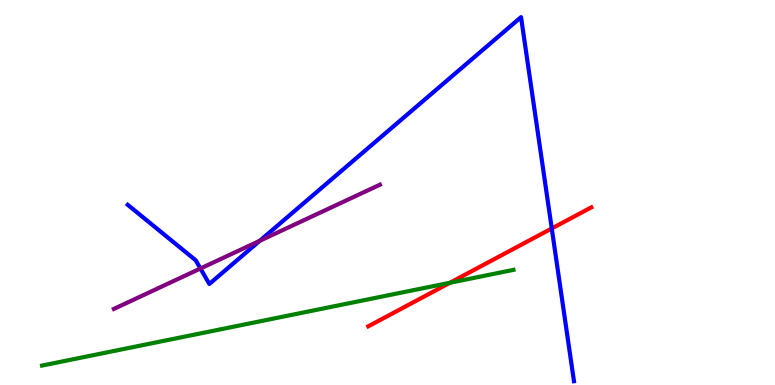[{'lines': ['blue', 'red'], 'intersections': [{'x': 7.12, 'y': 4.07}]}, {'lines': ['green', 'red'], 'intersections': [{'x': 5.81, 'y': 2.66}]}, {'lines': ['purple', 'red'], 'intersections': []}, {'lines': ['blue', 'green'], 'intersections': []}, {'lines': ['blue', 'purple'], 'intersections': [{'x': 2.59, 'y': 3.03}, {'x': 3.35, 'y': 3.75}]}, {'lines': ['green', 'purple'], 'intersections': []}]